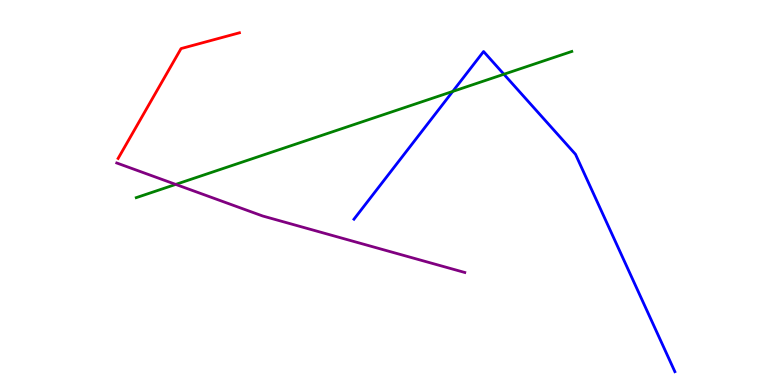[{'lines': ['blue', 'red'], 'intersections': []}, {'lines': ['green', 'red'], 'intersections': []}, {'lines': ['purple', 'red'], 'intersections': []}, {'lines': ['blue', 'green'], 'intersections': [{'x': 5.84, 'y': 7.63}, {'x': 6.5, 'y': 8.07}]}, {'lines': ['blue', 'purple'], 'intersections': []}, {'lines': ['green', 'purple'], 'intersections': [{'x': 2.27, 'y': 5.21}]}]